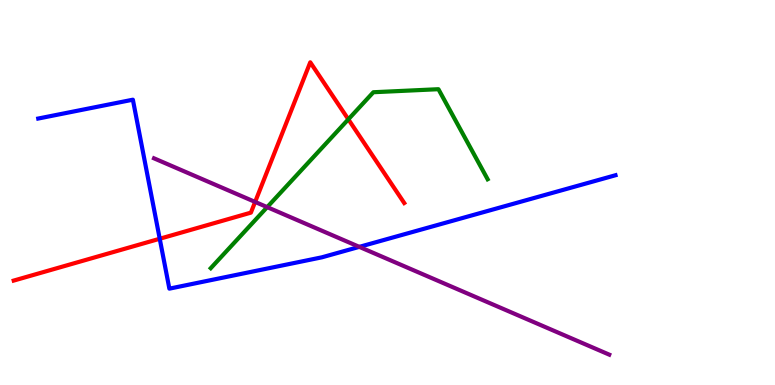[{'lines': ['blue', 'red'], 'intersections': [{'x': 2.06, 'y': 3.8}]}, {'lines': ['green', 'red'], 'intersections': [{'x': 4.49, 'y': 6.9}]}, {'lines': ['purple', 'red'], 'intersections': [{'x': 3.29, 'y': 4.75}]}, {'lines': ['blue', 'green'], 'intersections': []}, {'lines': ['blue', 'purple'], 'intersections': [{'x': 4.64, 'y': 3.59}]}, {'lines': ['green', 'purple'], 'intersections': [{'x': 3.45, 'y': 4.62}]}]